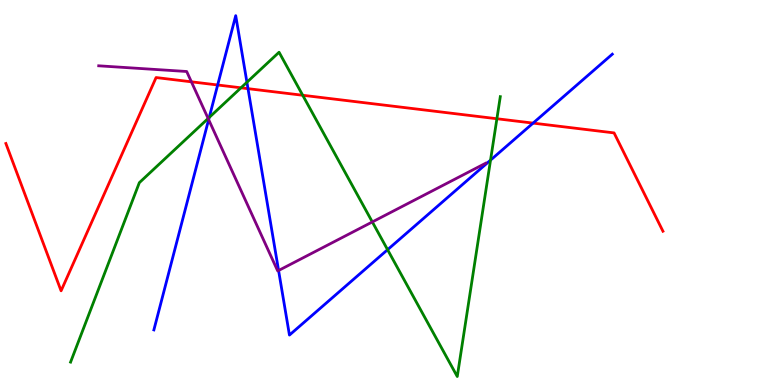[{'lines': ['blue', 'red'], 'intersections': [{'x': 2.81, 'y': 7.79}, {'x': 3.2, 'y': 7.7}, {'x': 6.88, 'y': 6.8}]}, {'lines': ['green', 'red'], 'intersections': [{'x': 3.11, 'y': 7.72}, {'x': 3.91, 'y': 7.53}, {'x': 6.41, 'y': 6.92}]}, {'lines': ['purple', 'red'], 'intersections': [{'x': 2.47, 'y': 7.87}]}, {'lines': ['blue', 'green'], 'intersections': [{'x': 2.7, 'y': 6.95}, {'x': 3.19, 'y': 7.86}, {'x': 5.0, 'y': 3.51}, {'x': 6.33, 'y': 5.84}]}, {'lines': ['blue', 'purple'], 'intersections': [{'x': 2.69, 'y': 6.89}, {'x': 3.59, 'y': 2.97}]}, {'lines': ['green', 'purple'], 'intersections': [{'x': 2.69, 'y': 6.92}, {'x': 4.8, 'y': 4.24}]}]